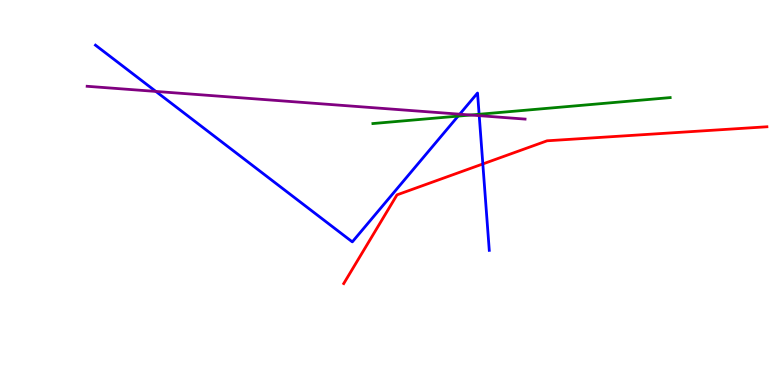[{'lines': ['blue', 'red'], 'intersections': [{'x': 6.23, 'y': 5.74}]}, {'lines': ['green', 'red'], 'intersections': []}, {'lines': ['purple', 'red'], 'intersections': []}, {'lines': ['blue', 'green'], 'intersections': [{'x': 5.91, 'y': 6.98}, {'x': 6.18, 'y': 7.03}]}, {'lines': ['blue', 'purple'], 'intersections': [{'x': 2.01, 'y': 7.63}, {'x': 5.93, 'y': 7.03}, {'x': 6.18, 'y': 7.0}]}, {'lines': ['green', 'purple'], 'intersections': [{'x': 6.07, 'y': 7.01}]}]